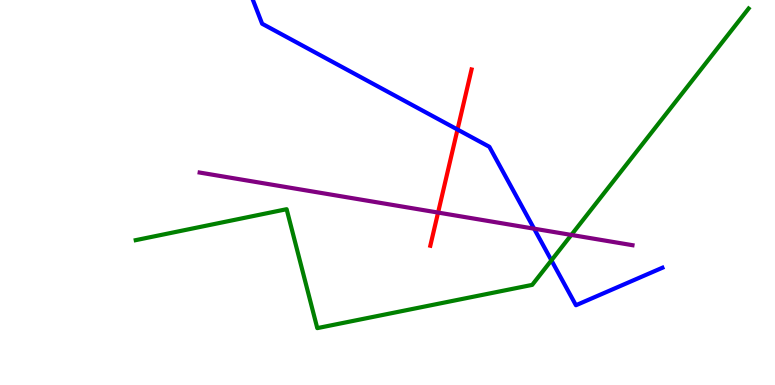[{'lines': ['blue', 'red'], 'intersections': [{'x': 5.9, 'y': 6.64}]}, {'lines': ['green', 'red'], 'intersections': []}, {'lines': ['purple', 'red'], 'intersections': [{'x': 5.65, 'y': 4.48}]}, {'lines': ['blue', 'green'], 'intersections': [{'x': 7.12, 'y': 3.24}]}, {'lines': ['blue', 'purple'], 'intersections': [{'x': 6.89, 'y': 4.06}]}, {'lines': ['green', 'purple'], 'intersections': [{'x': 7.37, 'y': 3.9}]}]